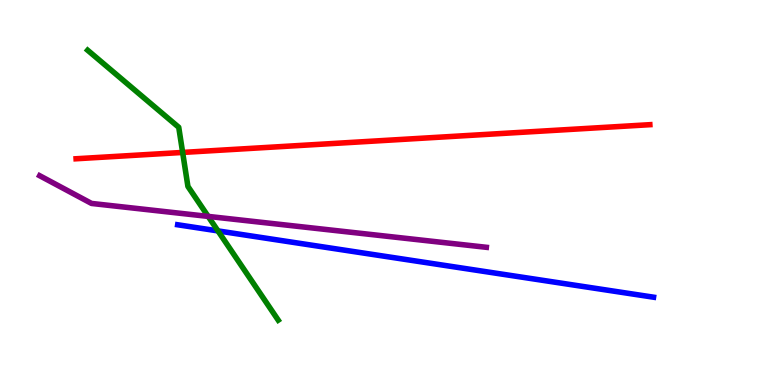[{'lines': ['blue', 'red'], 'intersections': []}, {'lines': ['green', 'red'], 'intersections': [{'x': 2.36, 'y': 6.04}]}, {'lines': ['purple', 'red'], 'intersections': []}, {'lines': ['blue', 'green'], 'intersections': [{'x': 2.81, 'y': 4.0}]}, {'lines': ['blue', 'purple'], 'intersections': []}, {'lines': ['green', 'purple'], 'intersections': [{'x': 2.69, 'y': 4.38}]}]